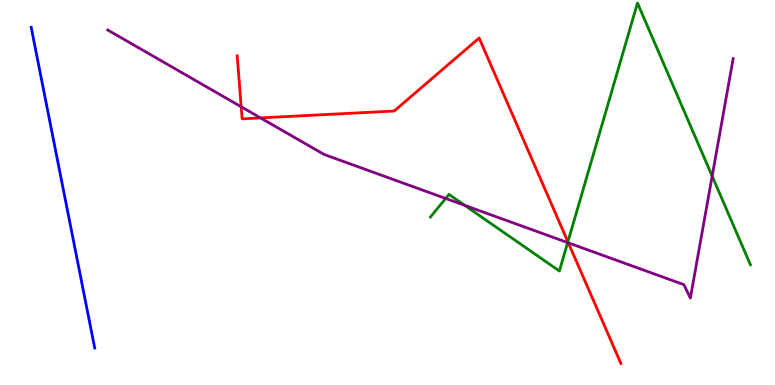[{'lines': ['blue', 'red'], 'intersections': []}, {'lines': ['green', 'red'], 'intersections': [{'x': 7.33, 'y': 3.72}]}, {'lines': ['purple', 'red'], 'intersections': [{'x': 3.11, 'y': 7.23}, {'x': 3.36, 'y': 6.94}, {'x': 7.33, 'y': 3.69}]}, {'lines': ['blue', 'green'], 'intersections': []}, {'lines': ['blue', 'purple'], 'intersections': []}, {'lines': ['green', 'purple'], 'intersections': [{'x': 5.75, 'y': 4.84}, {'x': 6.0, 'y': 4.67}, {'x': 7.32, 'y': 3.7}, {'x': 9.19, 'y': 5.43}]}]